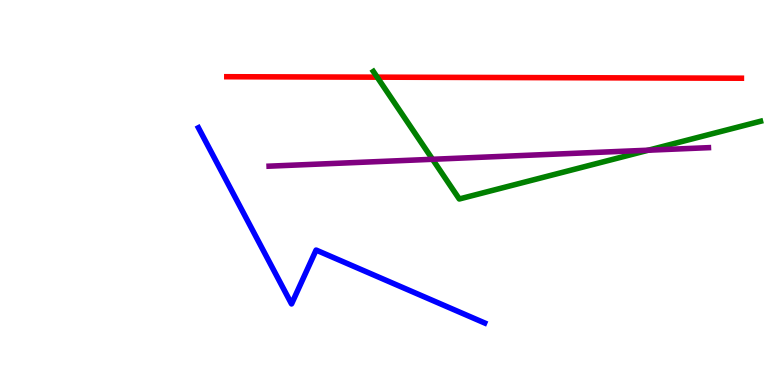[{'lines': ['blue', 'red'], 'intersections': []}, {'lines': ['green', 'red'], 'intersections': [{'x': 4.87, 'y': 8.0}]}, {'lines': ['purple', 'red'], 'intersections': []}, {'lines': ['blue', 'green'], 'intersections': []}, {'lines': ['blue', 'purple'], 'intersections': []}, {'lines': ['green', 'purple'], 'intersections': [{'x': 5.58, 'y': 5.86}, {'x': 8.37, 'y': 6.1}]}]